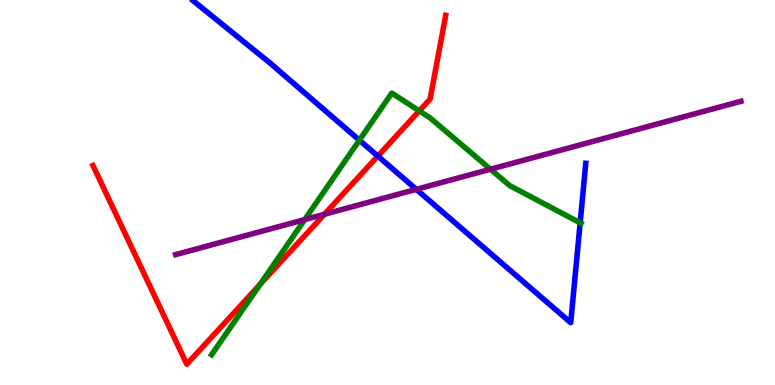[{'lines': ['blue', 'red'], 'intersections': [{'x': 4.88, 'y': 5.95}]}, {'lines': ['green', 'red'], 'intersections': [{'x': 3.36, 'y': 2.61}, {'x': 5.41, 'y': 7.12}]}, {'lines': ['purple', 'red'], 'intersections': [{'x': 4.19, 'y': 4.43}]}, {'lines': ['blue', 'green'], 'intersections': [{'x': 4.64, 'y': 6.36}, {'x': 7.49, 'y': 4.21}]}, {'lines': ['blue', 'purple'], 'intersections': [{'x': 5.37, 'y': 5.08}]}, {'lines': ['green', 'purple'], 'intersections': [{'x': 3.93, 'y': 4.3}, {'x': 6.33, 'y': 5.6}]}]